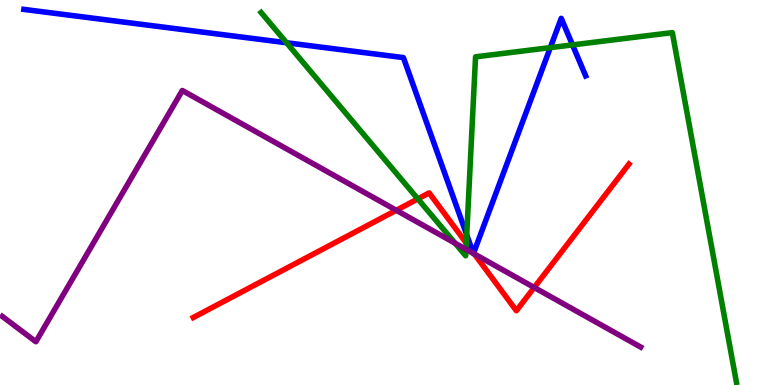[{'lines': ['blue', 'red'], 'intersections': [{'x': 6.1, 'y': 3.46}, {'x': 6.11, 'y': 3.43}]}, {'lines': ['green', 'red'], 'intersections': [{'x': 5.39, 'y': 4.83}, {'x': 6.02, 'y': 3.69}]}, {'lines': ['purple', 'red'], 'intersections': [{'x': 5.11, 'y': 4.54}, {'x': 6.12, 'y': 3.4}, {'x': 6.89, 'y': 2.53}]}, {'lines': ['blue', 'green'], 'intersections': [{'x': 3.7, 'y': 8.89}, {'x': 6.02, 'y': 3.9}, {'x': 7.1, 'y': 8.76}, {'x': 7.39, 'y': 8.83}]}, {'lines': ['blue', 'purple'], 'intersections': [{'x': 6.11, 'y': 3.42}, {'x': 6.11, 'y': 3.42}]}, {'lines': ['green', 'purple'], 'intersections': [{'x': 5.87, 'y': 3.68}, {'x': 6.01, 'y': 3.52}]}]